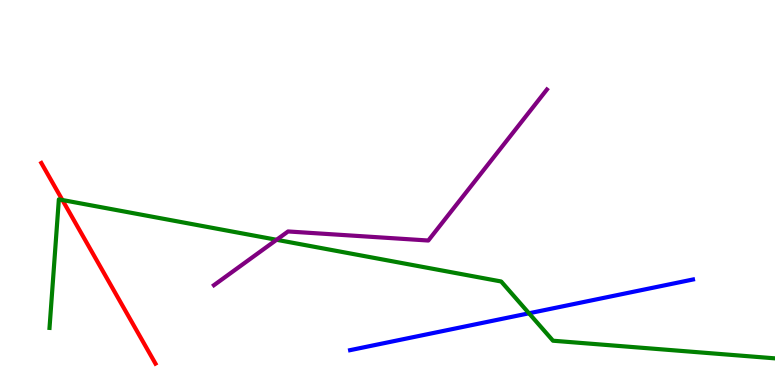[{'lines': ['blue', 'red'], 'intersections': []}, {'lines': ['green', 'red'], 'intersections': [{'x': 0.805, 'y': 4.8}]}, {'lines': ['purple', 'red'], 'intersections': []}, {'lines': ['blue', 'green'], 'intersections': [{'x': 6.83, 'y': 1.86}]}, {'lines': ['blue', 'purple'], 'intersections': []}, {'lines': ['green', 'purple'], 'intersections': [{'x': 3.57, 'y': 3.77}]}]